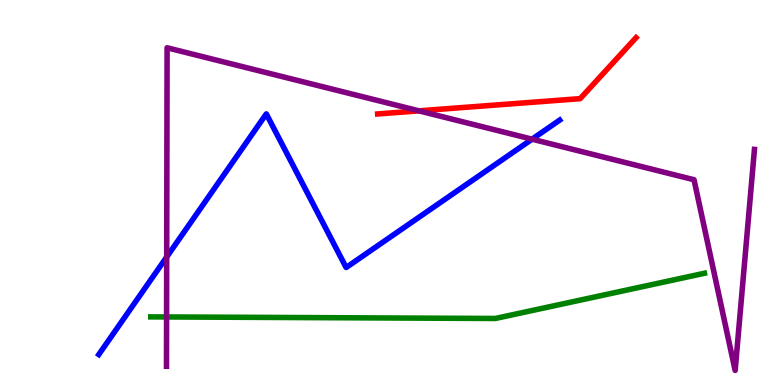[{'lines': ['blue', 'red'], 'intersections': []}, {'lines': ['green', 'red'], 'intersections': []}, {'lines': ['purple', 'red'], 'intersections': [{'x': 5.41, 'y': 7.12}]}, {'lines': ['blue', 'green'], 'intersections': []}, {'lines': ['blue', 'purple'], 'intersections': [{'x': 2.15, 'y': 3.33}, {'x': 6.87, 'y': 6.39}]}, {'lines': ['green', 'purple'], 'intersections': [{'x': 2.15, 'y': 1.77}]}]